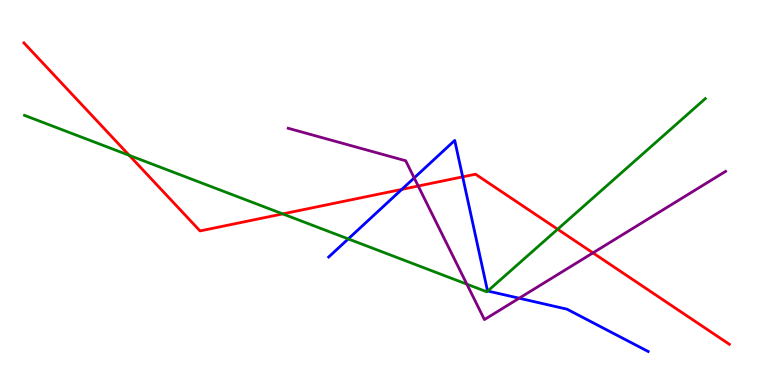[{'lines': ['blue', 'red'], 'intersections': [{'x': 5.18, 'y': 5.08}, {'x': 5.97, 'y': 5.41}]}, {'lines': ['green', 'red'], 'intersections': [{'x': 1.67, 'y': 5.96}, {'x': 3.65, 'y': 4.44}, {'x': 7.2, 'y': 4.05}]}, {'lines': ['purple', 'red'], 'intersections': [{'x': 5.4, 'y': 5.17}, {'x': 7.65, 'y': 3.43}]}, {'lines': ['blue', 'green'], 'intersections': [{'x': 4.49, 'y': 3.79}, {'x': 6.29, 'y': 2.44}]}, {'lines': ['blue', 'purple'], 'intersections': [{'x': 5.34, 'y': 5.38}, {'x': 6.7, 'y': 2.25}]}, {'lines': ['green', 'purple'], 'intersections': [{'x': 6.02, 'y': 2.62}]}]